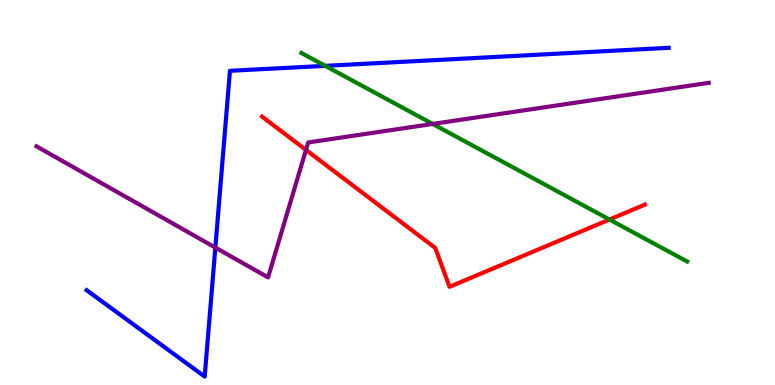[{'lines': ['blue', 'red'], 'intersections': []}, {'lines': ['green', 'red'], 'intersections': [{'x': 7.86, 'y': 4.3}]}, {'lines': ['purple', 'red'], 'intersections': [{'x': 3.95, 'y': 6.11}]}, {'lines': ['blue', 'green'], 'intersections': [{'x': 4.2, 'y': 8.29}]}, {'lines': ['blue', 'purple'], 'intersections': [{'x': 2.78, 'y': 3.57}]}, {'lines': ['green', 'purple'], 'intersections': [{'x': 5.58, 'y': 6.78}]}]